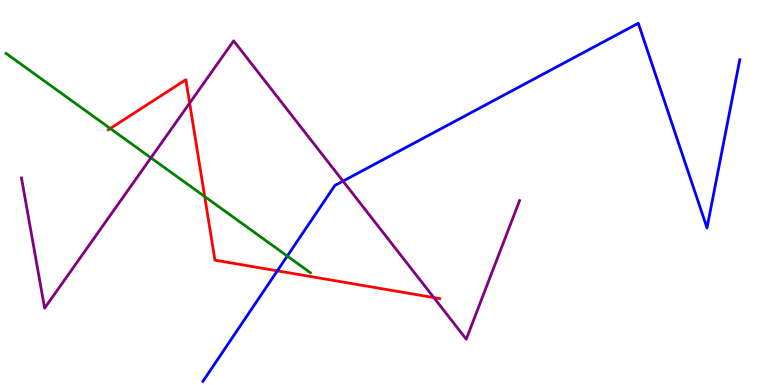[{'lines': ['blue', 'red'], 'intersections': [{'x': 3.58, 'y': 2.97}]}, {'lines': ['green', 'red'], 'intersections': [{'x': 1.42, 'y': 6.66}, {'x': 2.64, 'y': 4.89}]}, {'lines': ['purple', 'red'], 'intersections': [{'x': 2.45, 'y': 7.32}, {'x': 5.6, 'y': 2.27}]}, {'lines': ['blue', 'green'], 'intersections': [{'x': 3.71, 'y': 3.35}]}, {'lines': ['blue', 'purple'], 'intersections': [{'x': 4.43, 'y': 5.3}]}, {'lines': ['green', 'purple'], 'intersections': [{'x': 1.95, 'y': 5.9}]}]